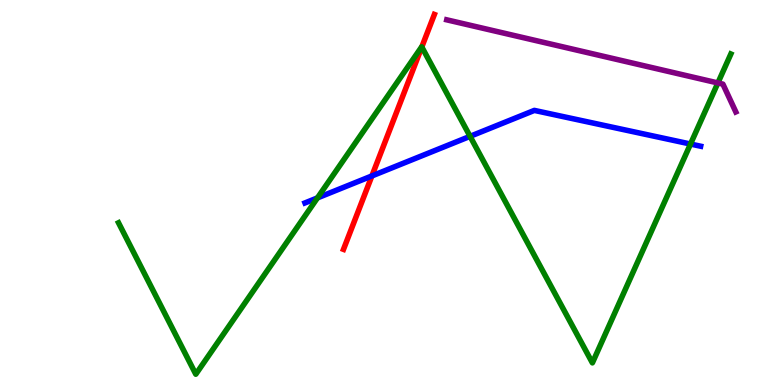[{'lines': ['blue', 'red'], 'intersections': [{'x': 4.8, 'y': 5.43}]}, {'lines': ['green', 'red'], 'intersections': [{'x': 5.44, 'y': 8.78}]}, {'lines': ['purple', 'red'], 'intersections': []}, {'lines': ['blue', 'green'], 'intersections': [{'x': 4.1, 'y': 4.86}, {'x': 6.07, 'y': 6.46}, {'x': 8.91, 'y': 6.26}]}, {'lines': ['blue', 'purple'], 'intersections': []}, {'lines': ['green', 'purple'], 'intersections': [{'x': 9.26, 'y': 7.85}]}]